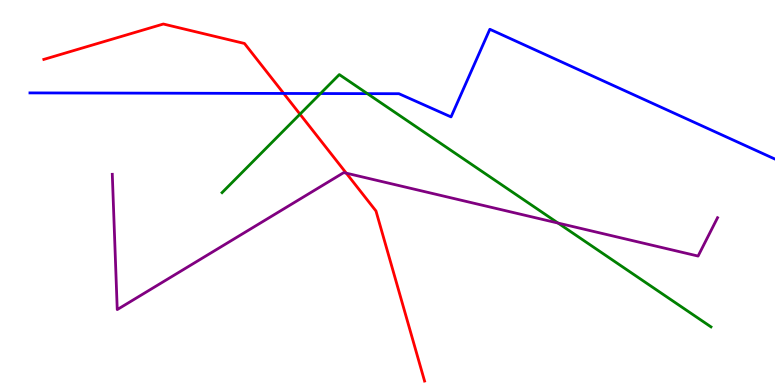[{'lines': ['blue', 'red'], 'intersections': [{'x': 3.66, 'y': 7.57}]}, {'lines': ['green', 'red'], 'intersections': [{'x': 3.87, 'y': 7.03}]}, {'lines': ['purple', 'red'], 'intersections': [{'x': 4.47, 'y': 5.5}]}, {'lines': ['blue', 'green'], 'intersections': [{'x': 4.14, 'y': 7.57}, {'x': 4.74, 'y': 7.57}]}, {'lines': ['blue', 'purple'], 'intersections': []}, {'lines': ['green', 'purple'], 'intersections': [{'x': 7.2, 'y': 4.21}]}]